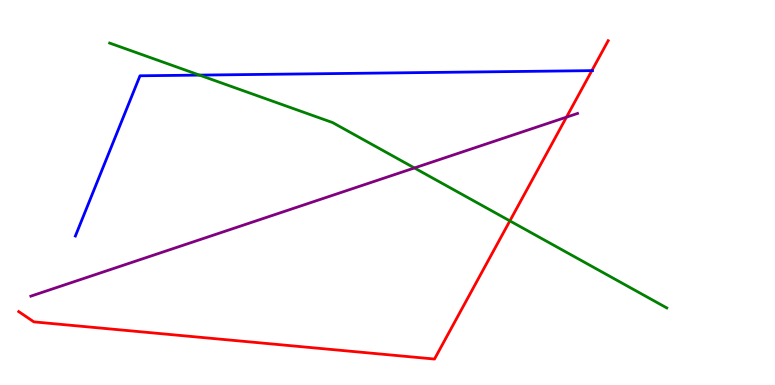[{'lines': ['blue', 'red'], 'intersections': [{'x': 7.64, 'y': 8.17}]}, {'lines': ['green', 'red'], 'intersections': [{'x': 6.58, 'y': 4.26}]}, {'lines': ['purple', 'red'], 'intersections': [{'x': 7.31, 'y': 6.96}]}, {'lines': ['blue', 'green'], 'intersections': [{'x': 2.57, 'y': 8.05}]}, {'lines': ['blue', 'purple'], 'intersections': []}, {'lines': ['green', 'purple'], 'intersections': [{'x': 5.35, 'y': 5.64}]}]